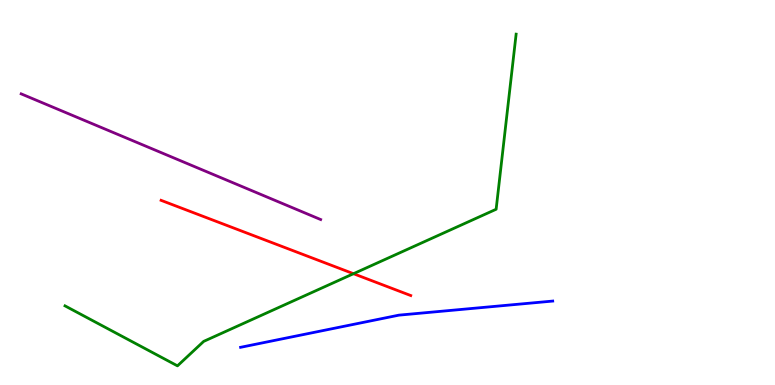[{'lines': ['blue', 'red'], 'intersections': []}, {'lines': ['green', 'red'], 'intersections': [{'x': 4.56, 'y': 2.89}]}, {'lines': ['purple', 'red'], 'intersections': []}, {'lines': ['blue', 'green'], 'intersections': []}, {'lines': ['blue', 'purple'], 'intersections': []}, {'lines': ['green', 'purple'], 'intersections': []}]